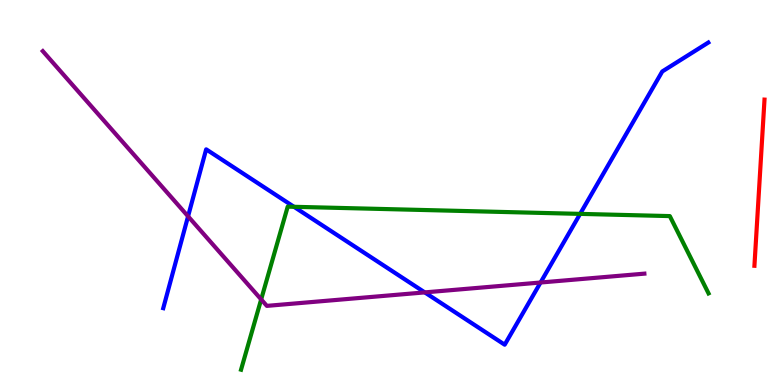[{'lines': ['blue', 'red'], 'intersections': []}, {'lines': ['green', 'red'], 'intersections': []}, {'lines': ['purple', 'red'], 'intersections': []}, {'lines': ['blue', 'green'], 'intersections': [{'x': 3.79, 'y': 4.63}, {'x': 7.49, 'y': 4.44}]}, {'lines': ['blue', 'purple'], 'intersections': [{'x': 2.43, 'y': 4.38}, {'x': 5.48, 'y': 2.41}, {'x': 6.97, 'y': 2.66}]}, {'lines': ['green', 'purple'], 'intersections': [{'x': 3.37, 'y': 2.22}]}]